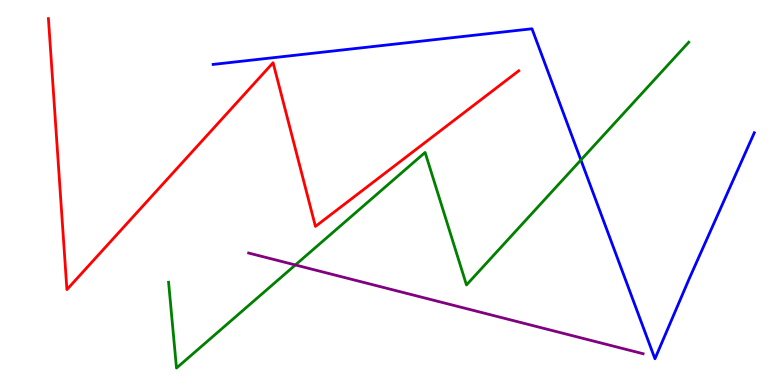[{'lines': ['blue', 'red'], 'intersections': []}, {'lines': ['green', 'red'], 'intersections': []}, {'lines': ['purple', 'red'], 'intersections': []}, {'lines': ['blue', 'green'], 'intersections': [{'x': 7.5, 'y': 5.84}]}, {'lines': ['blue', 'purple'], 'intersections': []}, {'lines': ['green', 'purple'], 'intersections': [{'x': 3.81, 'y': 3.12}]}]